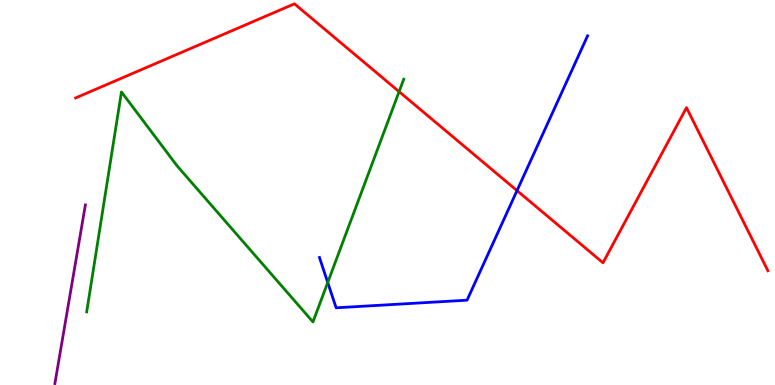[{'lines': ['blue', 'red'], 'intersections': [{'x': 6.67, 'y': 5.05}]}, {'lines': ['green', 'red'], 'intersections': [{'x': 5.15, 'y': 7.62}]}, {'lines': ['purple', 'red'], 'intersections': []}, {'lines': ['blue', 'green'], 'intersections': [{'x': 4.23, 'y': 2.66}]}, {'lines': ['blue', 'purple'], 'intersections': []}, {'lines': ['green', 'purple'], 'intersections': []}]